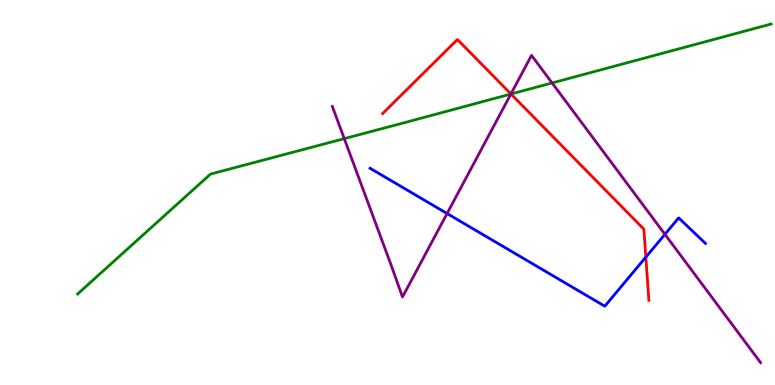[{'lines': ['blue', 'red'], 'intersections': [{'x': 8.33, 'y': 3.32}]}, {'lines': ['green', 'red'], 'intersections': [{'x': 6.59, 'y': 7.56}]}, {'lines': ['purple', 'red'], 'intersections': [{'x': 6.59, 'y': 7.56}]}, {'lines': ['blue', 'green'], 'intersections': []}, {'lines': ['blue', 'purple'], 'intersections': [{'x': 5.77, 'y': 4.45}, {'x': 8.58, 'y': 3.91}]}, {'lines': ['green', 'purple'], 'intersections': [{'x': 4.44, 'y': 6.4}, {'x': 6.59, 'y': 7.56}, {'x': 7.12, 'y': 7.85}]}]